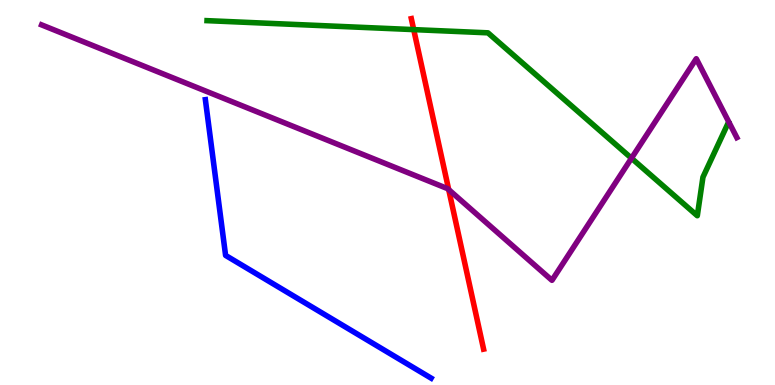[{'lines': ['blue', 'red'], 'intersections': []}, {'lines': ['green', 'red'], 'intersections': [{'x': 5.34, 'y': 9.23}]}, {'lines': ['purple', 'red'], 'intersections': [{'x': 5.79, 'y': 5.07}]}, {'lines': ['blue', 'green'], 'intersections': []}, {'lines': ['blue', 'purple'], 'intersections': []}, {'lines': ['green', 'purple'], 'intersections': [{'x': 8.15, 'y': 5.89}]}]